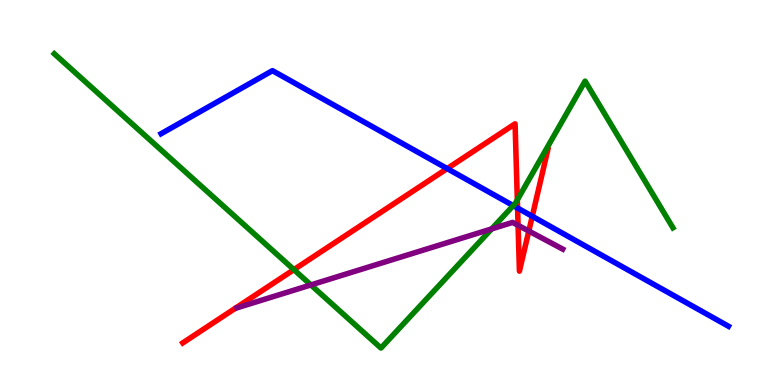[{'lines': ['blue', 'red'], 'intersections': [{'x': 5.77, 'y': 5.62}, {'x': 6.68, 'y': 4.6}, {'x': 6.87, 'y': 4.38}]}, {'lines': ['green', 'red'], 'intersections': [{'x': 3.79, 'y': 3.0}, {'x': 6.68, 'y': 4.81}]}, {'lines': ['purple', 'red'], 'intersections': [{'x': 6.68, 'y': 4.15}, {'x': 6.82, 'y': 4.0}]}, {'lines': ['blue', 'green'], 'intersections': [{'x': 6.62, 'y': 4.66}]}, {'lines': ['blue', 'purple'], 'intersections': []}, {'lines': ['green', 'purple'], 'intersections': [{'x': 4.01, 'y': 2.6}, {'x': 6.34, 'y': 4.05}]}]